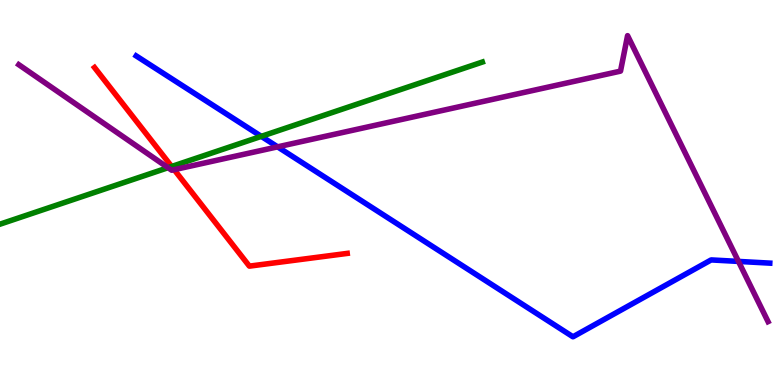[{'lines': ['blue', 'red'], 'intersections': []}, {'lines': ['green', 'red'], 'intersections': [{'x': 2.22, 'y': 5.68}]}, {'lines': ['purple', 'red'], 'intersections': [{'x': 2.25, 'y': 5.59}]}, {'lines': ['blue', 'green'], 'intersections': [{'x': 3.37, 'y': 6.46}]}, {'lines': ['blue', 'purple'], 'intersections': [{'x': 3.58, 'y': 6.19}, {'x': 9.53, 'y': 3.21}]}, {'lines': ['green', 'purple'], 'intersections': [{'x': 2.17, 'y': 5.64}]}]